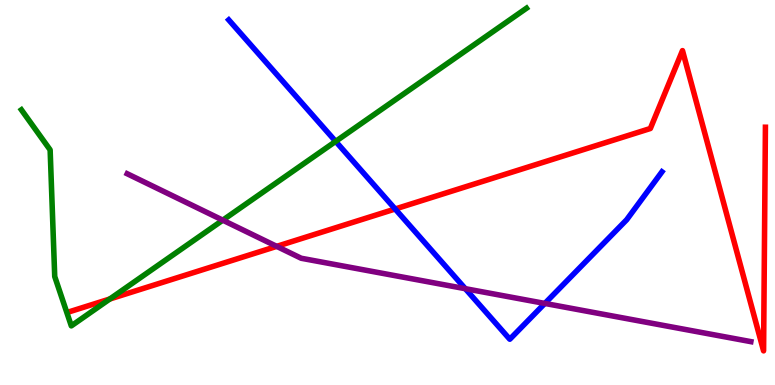[{'lines': ['blue', 'red'], 'intersections': [{'x': 5.1, 'y': 4.57}]}, {'lines': ['green', 'red'], 'intersections': [{'x': 1.42, 'y': 2.23}]}, {'lines': ['purple', 'red'], 'intersections': [{'x': 3.57, 'y': 3.6}]}, {'lines': ['blue', 'green'], 'intersections': [{'x': 4.33, 'y': 6.33}]}, {'lines': ['blue', 'purple'], 'intersections': [{'x': 6.0, 'y': 2.5}, {'x': 7.03, 'y': 2.12}]}, {'lines': ['green', 'purple'], 'intersections': [{'x': 2.87, 'y': 4.28}]}]